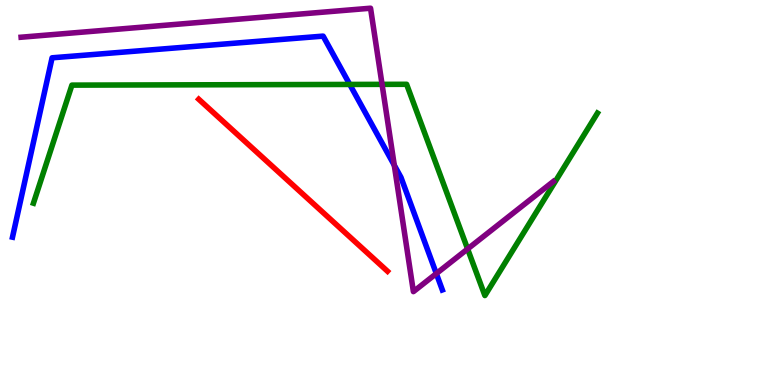[{'lines': ['blue', 'red'], 'intersections': []}, {'lines': ['green', 'red'], 'intersections': []}, {'lines': ['purple', 'red'], 'intersections': []}, {'lines': ['blue', 'green'], 'intersections': [{'x': 4.51, 'y': 7.81}]}, {'lines': ['blue', 'purple'], 'intersections': [{'x': 5.09, 'y': 5.71}, {'x': 5.63, 'y': 2.89}]}, {'lines': ['green', 'purple'], 'intersections': [{'x': 4.93, 'y': 7.81}, {'x': 6.03, 'y': 3.53}]}]